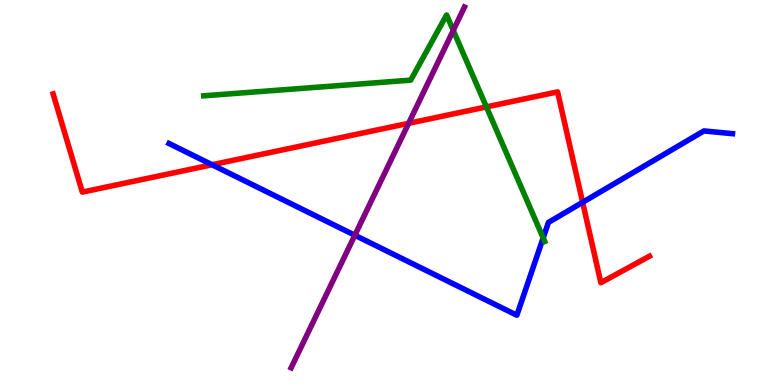[{'lines': ['blue', 'red'], 'intersections': [{'x': 2.74, 'y': 5.72}, {'x': 7.52, 'y': 4.75}]}, {'lines': ['green', 'red'], 'intersections': [{'x': 6.28, 'y': 7.22}]}, {'lines': ['purple', 'red'], 'intersections': [{'x': 5.27, 'y': 6.8}]}, {'lines': ['blue', 'green'], 'intersections': [{'x': 7.01, 'y': 3.82}]}, {'lines': ['blue', 'purple'], 'intersections': [{'x': 4.58, 'y': 3.89}]}, {'lines': ['green', 'purple'], 'intersections': [{'x': 5.85, 'y': 9.21}]}]